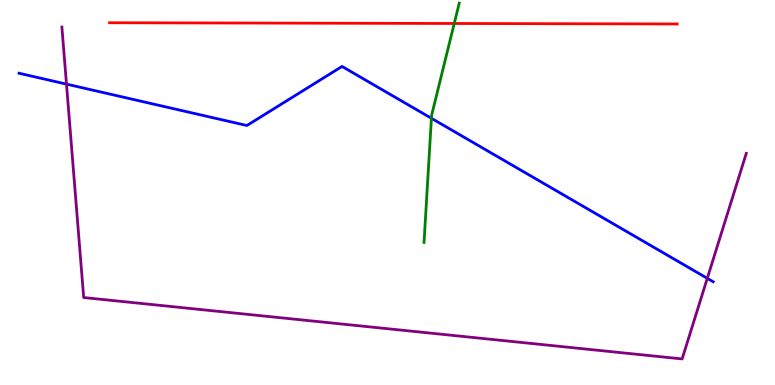[{'lines': ['blue', 'red'], 'intersections': []}, {'lines': ['green', 'red'], 'intersections': [{'x': 5.86, 'y': 9.39}]}, {'lines': ['purple', 'red'], 'intersections': []}, {'lines': ['blue', 'green'], 'intersections': [{'x': 5.57, 'y': 6.93}]}, {'lines': ['blue', 'purple'], 'intersections': [{'x': 0.858, 'y': 7.81}, {'x': 9.13, 'y': 2.77}]}, {'lines': ['green', 'purple'], 'intersections': []}]